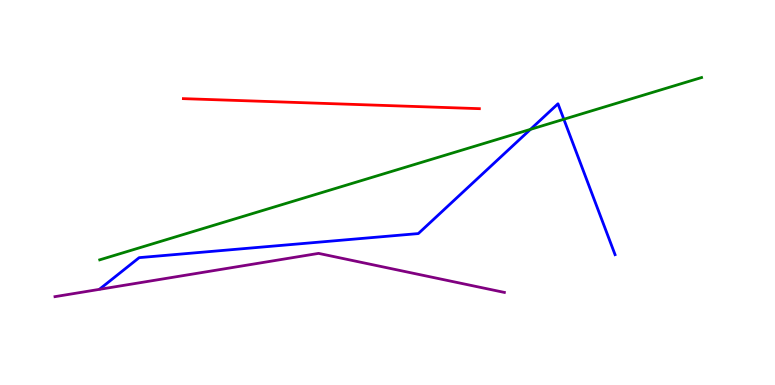[{'lines': ['blue', 'red'], 'intersections': []}, {'lines': ['green', 'red'], 'intersections': []}, {'lines': ['purple', 'red'], 'intersections': []}, {'lines': ['blue', 'green'], 'intersections': [{'x': 6.84, 'y': 6.64}, {'x': 7.28, 'y': 6.9}]}, {'lines': ['blue', 'purple'], 'intersections': []}, {'lines': ['green', 'purple'], 'intersections': []}]